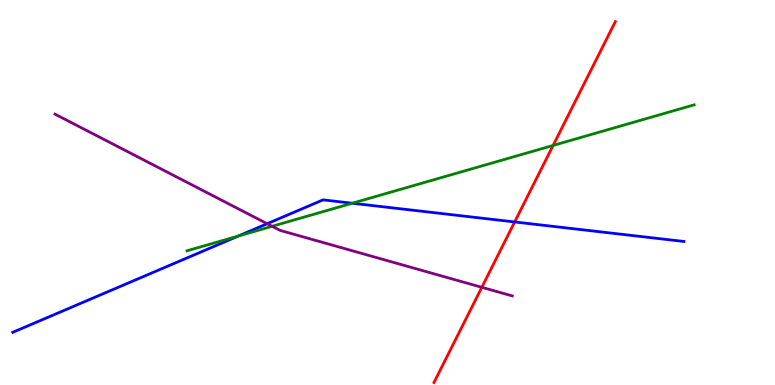[{'lines': ['blue', 'red'], 'intersections': [{'x': 6.64, 'y': 4.23}]}, {'lines': ['green', 'red'], 'intersections': [{'x': 7.14, 'y': 6.22}]}, {'lines': ['purple', 'red'], 'intersections': [{'x': 6.22, 'y': 2.54}]}, {'lines': ['blue', 'green'], 'intersections': [{'x': 3.08, 'y': 3.87}, {'x': 4.55, 'y': 4.72}]}, {'lines': ['blue', 'purple'], 'intersections': [{'x': 3.45, 'y': 4.19}]}, {'lines': ['green', 'purple'], 'intersections': [{'x': 3.51, 'y': 4.12}]}]